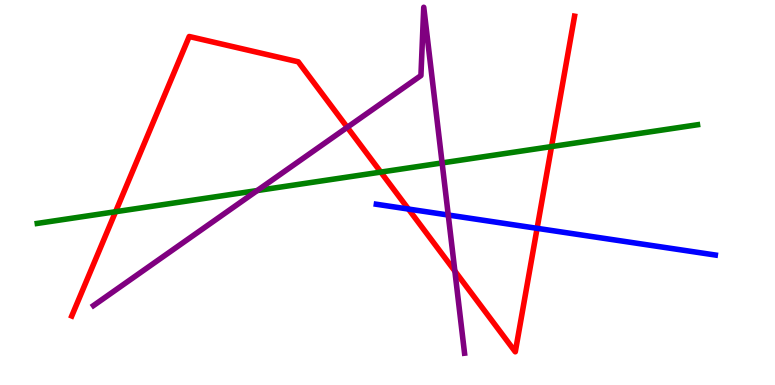[{'lines': ['blue', 'red'], 'intersections': [{'x': 5.27, 'y': 4.57}, {'x': 6.93, 'y': 4.07}]}, {'lines': ['green', 'red'], 'intersections': [{'x': 1.49, 'y': 4.5}, {'x': 4.91, 'y': 5.53}, {'x': 7.12, 'y': 6.19}]}, {'lines': ['purple', 'red'], 'intersections': [{'x': 4.48, 'y': 6.69}, {'x': 5.87, 'y': 2.96}]}, {'lines': ['blue', 'green'], 'intersections': []}, {'lines': ['blue', 'purple'], 'intersections': [{'x': 5.78, 'y': 4.42}]}, {'lines': ['green', 'purple'], 'intersections': [{'x': 3.32, 'y': 5.05}, {'x': 5.7, 'y': 5.77}]}]